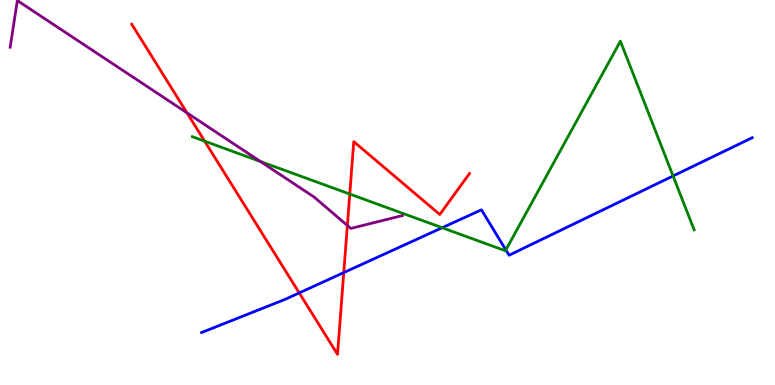[{'lines': ['blue', 'red'], 'intersections': [{'x': 3.86, 'y': 2.39}, {'x': 4.44, 'y': 2.92}]}, {'lines': ['green', 'red'], 'intersections': [{'x': 2.64, 'y': 6.33}, {'x': 4.51, 'y': 4.96}]}, {'lines': ['purple', 'red'], 'intersections': [{'x': 2.41, 'y': 7.07}, {'x': 4.48, 'y': 4.14}]}, {'lines': ['blue', 'green'], 'intersections': [{'x': 5.71, 'y': 4.09}, {'x': 6.53, 'y': 3.51}, {'x': 8.68, 'y': 5.43}]}, {'lines': ['blue', 'purple'], 'intersections': []}, {'lines': ['green', 'purple'], 'intersections': [{'x': 3.36, 'y': 5.81}]}]